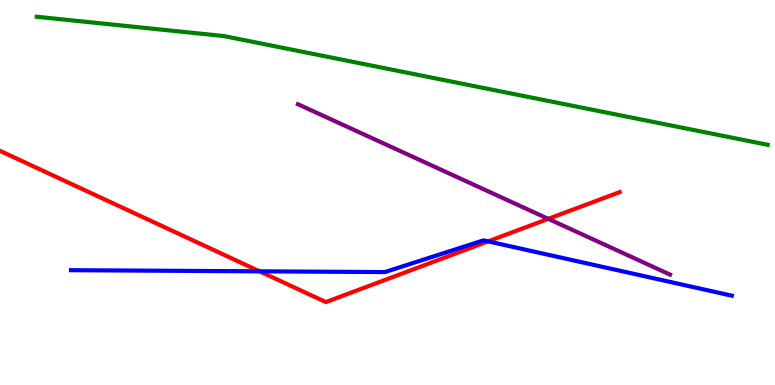[{'lines': ['blue', 'red'], 'intersections': [{'x': 3.35, 'y': 2.95}, {'x': 6.3, 'y': 3.73}]}, {'lines': ['green', 'red'], 'intersections': []}, {'lines': ['purple', 'red'], 'intersections': [{'x': 7.07, 'y': 4.32}]}, {'lines': ['blue', 'green'], 'intersections': []}, {'lines': ['blue', 'purple'], 'intersections': []}, {'lines': ['green', 'purple'], 'intersections': []}]